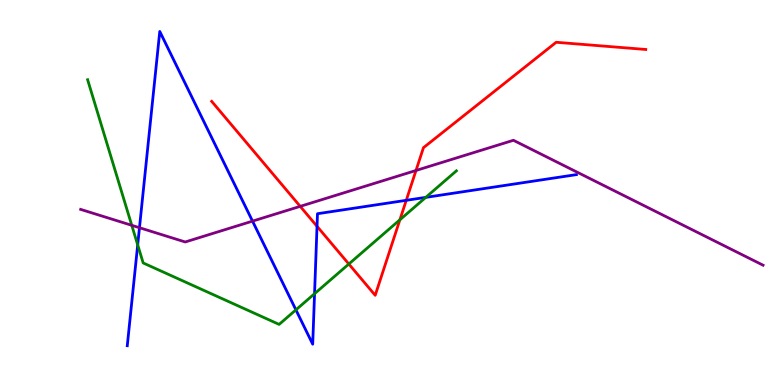[{'lines': ['blue', 'red'], 'intersections': [{'x': 4.09, 'y': 4.12}, {'x': 5.24, 'y': 4.8}]}, {'lines': ['green', 'red'], 'intersections': [{'x': 4.5, 'y': 3.14}, {'x': 5.16, 'y': 4.29}]}, {'lines': ['purple', 'red'], 'intersections': [{'x': 3.87, 'y': 4.64}, {'x': 5.37, 'y': 5.57}]}, {'lines': ['blue', 'green'], 'intersections': [{'x': 1.78, 'y': 3.64}, {'x': 3.82, 'y': 1.95}, {'x': 4.06, 'y': 2.37}, {'x': 5.49, 'y': 4.87}]}, {'lines': ['blue', 'purple'], 'intersections': [{'x': 1.8, 'y': 4.09}, {'x': 3.26, 'y': 4.26}]}, {'lines': ['green', 'purple'], 'intersections': [{'x': 1.7, 'y': 4.15}]}]